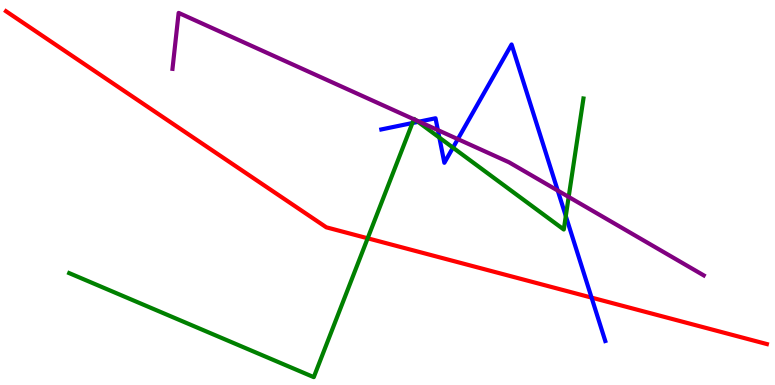[{'lines': ['blue', 'red'], 'intersections': [{'x': 7.63, 'y': 2.27}]}, {'lines': ['green', 'red'], 'intersections': [{'x': 4.74, 'y': 3.81}]}, {'lines': ['purple', 'red'], 'intersections': []}, {'lines': ['blue', 'green'], 'intersections': [{'x': 5.32, 'y': 6.8}, {'x': 5.39, 'y': 6.83}, {'x': 5.67, 'y': 6.43}, {'x': 5.84, 'y': 6.16}, {'x': 7.3, 'y': 4.39}]}, {'lines': ['blue', 'purple'], 'intersections': [{'x': 5.41, 'y': 6.84}, {'x': 5.65, 'y': 6.62}, {'x': 5.91, 'y': 6.39}, {'x': 7.2, 'y': 5.05}]}, {'lines': ['green', 'purple'], 'intersections': [{'x': 5.34, 'y': 6.9}, {'x': 5.36, 'y': 6.88}, {'x': 7.34, 'y': 4.88}]}]